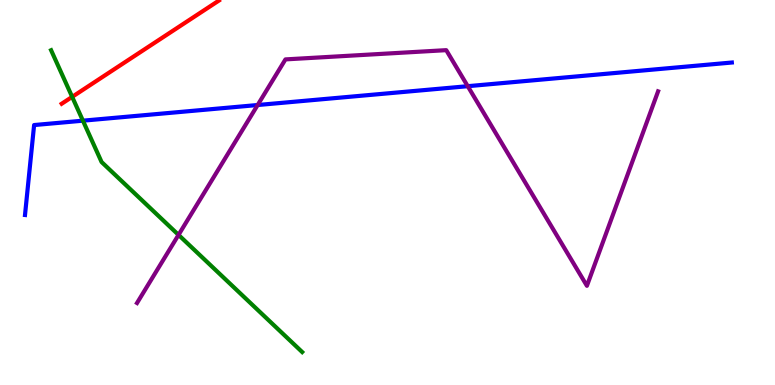[{'lines': ['blue', 'red'], 'intersections': []}, {'lines': ['green', 'red'], 'intersections': [{'x': 0.931, 'y': 7.48}]}, {'lines': ['purple', 'red'], 'intersections': []}, {'lines': ['blue', 'green'], 'intersections': [{'x': 1.07, 'y': 6.87}]}, {'lines': ['blue', 'purple'], 'intersections': [{'x': 3.32, 'y': 7.27}, {'x': 6.04, 'y': 7.76}]}, {'lines': ['green', 'purple'], 'intersections': [{'x': 2.3, 'y': 3.9}]}]